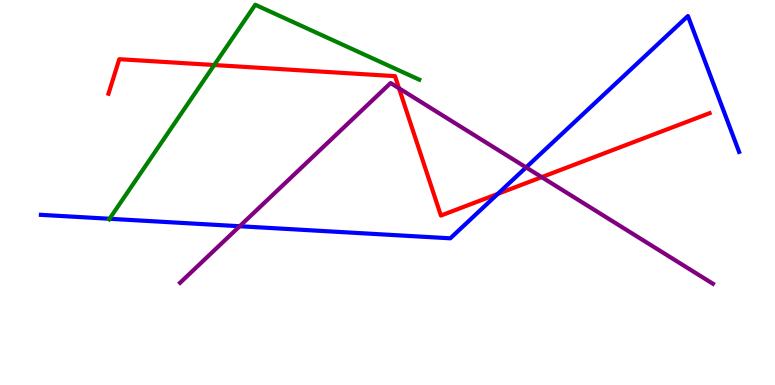[{'lines': ['blue', 'red'], 'intersections': [{'x': 6.42, 'y': 4.96}]}, {'lines': ['green', 'red'], 'intersections': [{'x': 2.76, 'y': 8.31}]}, {'lines': ['purple', 'red'], 'intersections': [{'x': 5.15, 'y': 7.71}, {'x': 6.99, 'y': 5.4}]}, {'lines': ['blue', 'green'], 'intersections': [{'x': 1.41, 'y': 4.32}]}, {'lines': ['blue', 'purple'], 'intersections': [{'x': 3.09, 'y': 4.12}, {'x': 6.79, 'y': 5.65}]}, {'lines': ['green', 'purple'], 'intersections': []}]